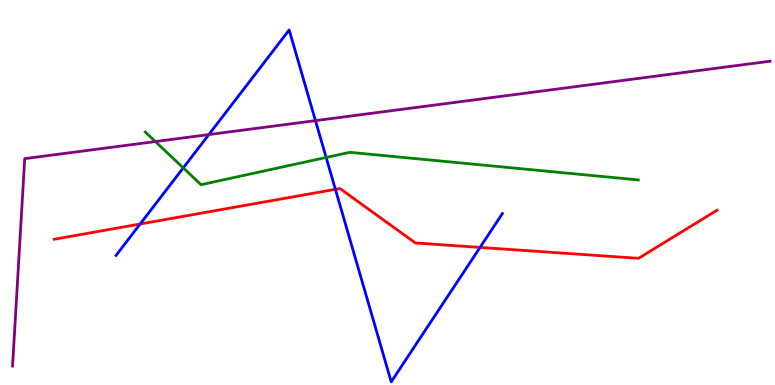[{'lines': ['blue', 'red'], 'intersections': [{'x': 1.81, 'y': 4.18}, {'x': 4.33, 'y': 5.08}, {'x': 6.19, 'y': 3.57}]}, {'lines': ['green', 'red'], 'intersections': []}, {'lines': ['purple', 'red'], 'intersections': []}, {'lines': ['blue', 'green'], 'intersections': [{'x': 2.36, 'y': 5.64}, {'x': 4.21, 'y': 5.91}]}, {'lines': ['blue', 'purple'], 'intersections': [{'x': 2.69, 'y': 6.5}, {'x': 4.07, 'y': 6.87}]}, {'lines': ['green', 'purple'], 'intersections': [{'x': 2.0, 'y': 6.32}]}]